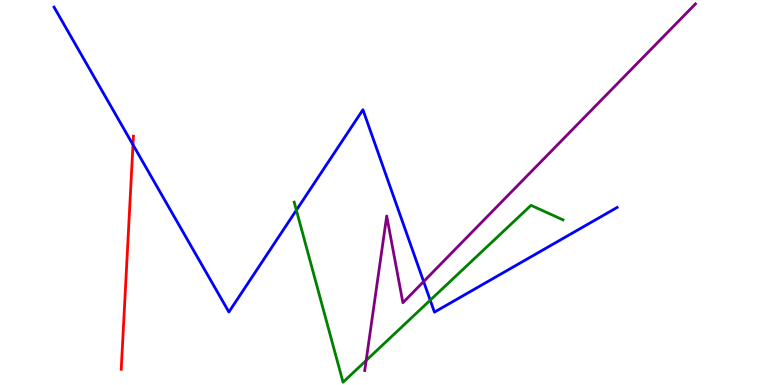[{'lines': ['blue', 'red'], 'intersections': [{'x': 1.72, 'y': 6.24}]}, {'lines': ['green', 'red'], 'intersections': []}, {'lines': ['purple', 'red'], 'intersections': []}, {'lines': ['blue', 'green'], 'intersections': [{'x': 3.82, 'y': 4.54}, {'x': 5.55, 'y': 2.2}]}, {'lines': ['blue', 'purple'], 'intersections': [{'x': 5.47, 'y': 2.69}]}, {'lines': ['green', 'purple'], 'intersections': [{'x': 4.72, 'y': 0.637}]}]